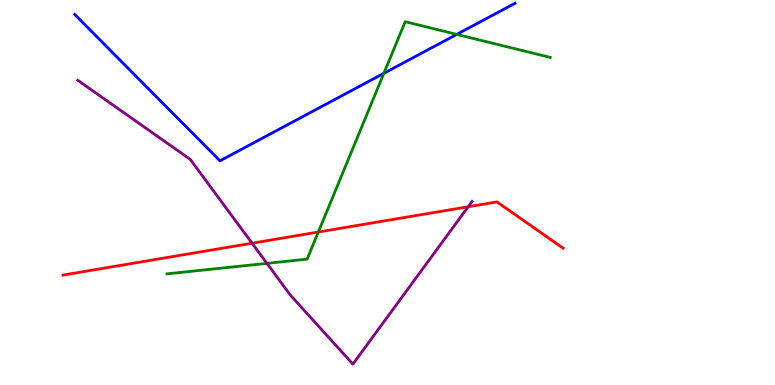[{'lines': ['blue', 'red'], 'intersections': []}, {'lines': ['green', 'red'], 'intersections': [{'x': 4.11, 'y': 3.97}]}, {'lines': ['purple', 'red'], 'intersections': [{'x': 3.25, 'y': 3.68}, {'x': 6.04, 'y': 4.63}]}, {'lines': ['blue', 'green'], 'intersections': [{'x': 4.95, 'y': 8.1}, {'x': 5.89, 'y': 9.11}]}, {'lines': ['blue', 'purple'], 'intersections': []}, {'lines': ['green', 'purple'], 'intersections': [{'x': 3.44, 'y': 3.16}]}]